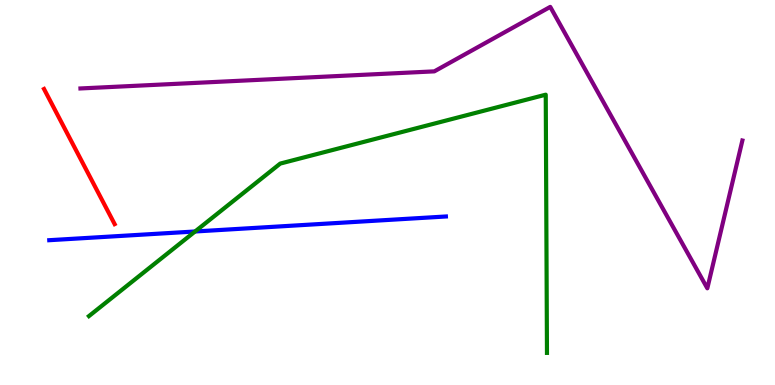[{'lines': ['blue', 'red'], 'intersections': []}, {'lines': ['green', 'red'], 'intersections': []}, {'lines': ['purple', 'red'], 'intersections': []}, {'lines': ['blue', 'green'], 'intersections': [{'x': 2.52, 'y': 3.99}]}, {'lines': ['blue', 'purple'], 'intersections': []}, {'lines': ['green', 'purple'], 'intersections': []}]